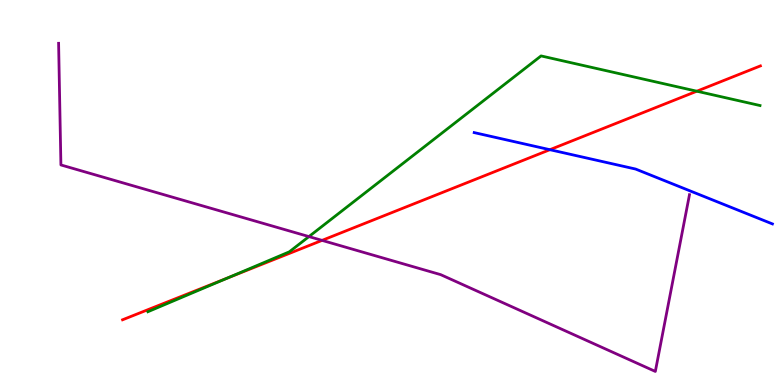[{'lines': ['blue', 'red'], 'intersections': [{'x': 7.1, 'y': 6.11}]}, {'lines': ['green', 'red'], 'intersections': [{'x': 2.94, 'y': 2.78}, {'x': 8.99, 'y': 7.63}]}, {'lines': ['purple', 'red'], 'intersections': [{'x': 4.16, 'y': 3.76}]}, {'lines': ['blue', 'green'], 'intersections': []}, {'lines': ['blue', 'purple'], 'intersections': []}, {'lines': ['green', 'purple'], 'intersections': [{'x': 3.99, 'y': 3.85}]}]